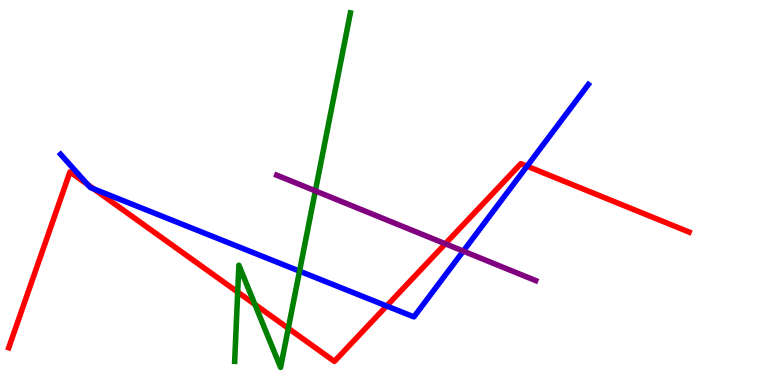[{'lines': ['blue', 'red'], 'intersections': [{'x': 1.13, 'y': 5.21}, {'x': 1.21, 'y': 5.09}, {'x': 4.99, 'y': 2.05}, {'x': 6.8, 'y': 5.68}]}, {'lines': ['green', 'red'], 'intersections': [{'x': 3.07, 'y': 2.41}, {'x': 3.29, 'y': 2.09}, {'x': 3.72, 'y': 1.47}]}, {'lines': ['purple', 'red'], 'intersections': [{'x': 5.75, 'y': 3.67}]}, {'lines': ['blue', 'green'], 'intersections': [{'x': 3.87, 'y': 2.96}]}, {'lines': ['blue', 'purple'], 'intersections': [{'x': 5.98, 'y': 3.48}]}, {'lines': ['green', 'purple'], 'intersections': [{'x': 4.07, 'y': 5.04}]}]